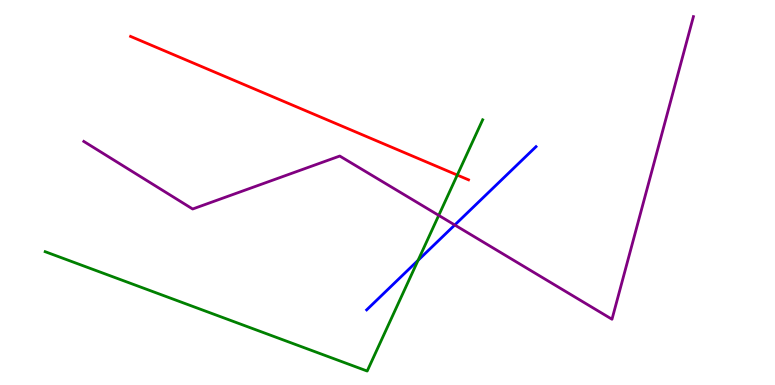[{'lines': ['blue', 'red'], 'intersections': []}, {'lines': ['green', 'red'], 'intersections': [{'x': 5.9, 'y': 5.45}]}, {'lines': ['purple', 'red'], 'intersections': []}, {'lines': ['blue', 'green'], 'intersections': [{'x': 5.39, 'y': 3.24}]}, {'lines': ['blue', 'purple'], 'intersections': [{'x': 5.87, 'y': 4.16}]}, {'lines': ['green', 'purple'], 'intersections': [{'x': 5.66, 'y': 4.41}]}]